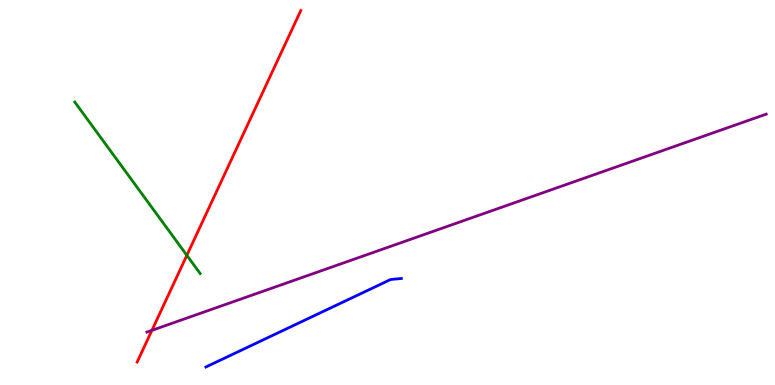[{'lines': ['blue', 'red'], 'intersections': []}, {'lines': ['green', 'red'], 'intersections': [{'x': 2.41, 'y': 3.37}]}, {'lines': ['purple', 'red'], 'intersections': [{'x': 1.96, 'y': 1.42}]}, {'lines': ['blue', 'green'], 'intersections': []}, {'lines': ['blue', 'purple'], 'intersections': []}, {'lines': ['green', 'purple'], 'intersections': []}]